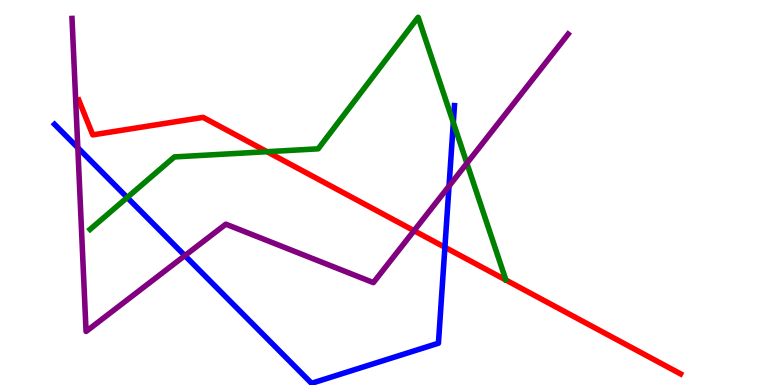[{'lines': ['blue', 'red'], 'intersections': [{'x': 5.74, 'y': 3.58}]}, {'lines': ['green', 'red'], 'intersections': [{'x': 3.45, 'y': 6.06}]}, {'lines': ['purple', 'red'], 'intersections': [{'x': 5.34, 'y': 4.01}]}, {'lines': ['blue', 'green'], 'intersections': [{'x': 1.64, 'y': 4.87}, {'x': 5.85, 'y': 6.82}]}, {'lines': ['blue', 'purple'], 'intersections': [{'x': 1.0, 'y': 6.16}, {'x': 2.39, 'y': 3.36}, {'x': 5.79, 'y': 5.17}]}, {'lines': ['green', 'purple'], 'intersections': [{'x': 6.02, 'y': 5.76}]}]